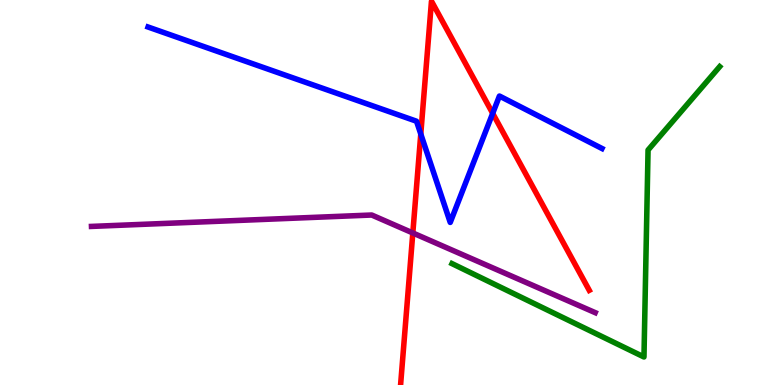[{'lines': ['blue', 'red'], 'intersections': [{'x': 5.43, 'y': 6.52}, {'x': 6.36, 'y': 7.06}]}, {'lines': ['green', 'red'], 'intersections': []}, {'lines': ['purple', 'red'], 'intersections': [{'x': 5.33, 'y': 3.95}]}, {'lines': ['blue', 'green'], 'intersections': []}, {'lines': ['blue', 'purple'], 'intersections': []}, {'lines': ['green', 'purple'], 'intersections': []}]